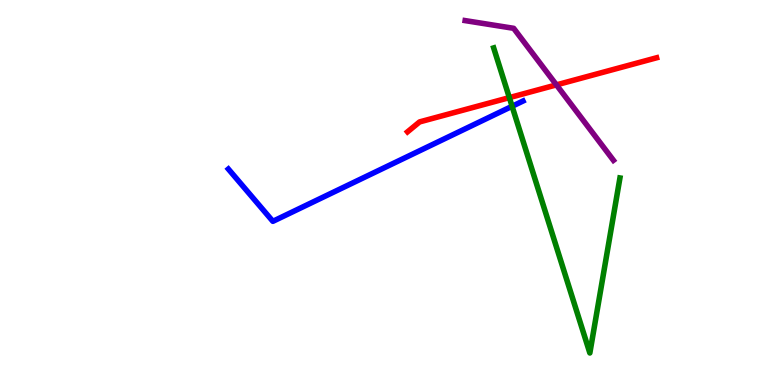[{'lines': ['blue', 'red'], 'intersections': []}, {'lines': ['green', 'red'], 'intersections': [{'x': 6.57, 'y': 7.46}]}, {'lines': ['purple', 'red'], 'intersections': [{'x': 7.18, 'y': 7.8}]}, {'lines': ['blue', 'green'], 'intersections': [{'x': 6.61, 'y': 7.24}]}, {'lines': ['blue', 'purple'], 'intersections': []}, {'lines': ['green', 'purple'], 'intersections': []}]